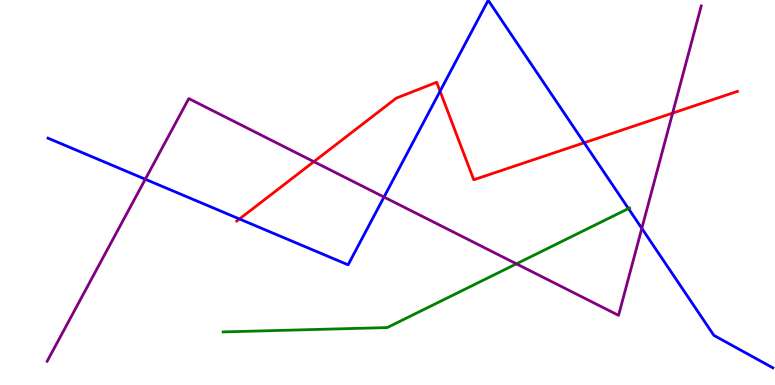[{'lines': ['blue', 'red'], 'intersections': [{'x': 3.09, 'y': 4.31}, {'x': 5.68, 'y': 7.63}, {'x': 7.54, 'y': 6.29}]}, {'lines': ['green', 'red'], 'intersections': []}, {'lines': ['purple', 'red'], 'intersections': [{'x': 4.05, 'y': 5.8}, {'x': 8.68, 'y': 7.06}]}, {'lines': ['blue', 'green'], 'intersections': [{'x': 8.11, 'y': 4.58}]}, {'lines': ['blue', 'purple'], 'intersections': [{'x': 1.87, 'y': 5.34}, {'x': 4.95, 'y': 4.88}, {'x': 8.28, 'y': 4.07}]}, {'lines': ['green', 'purple'], 'intersections': [{'x': 6.66, 'y': 3.15}]}]